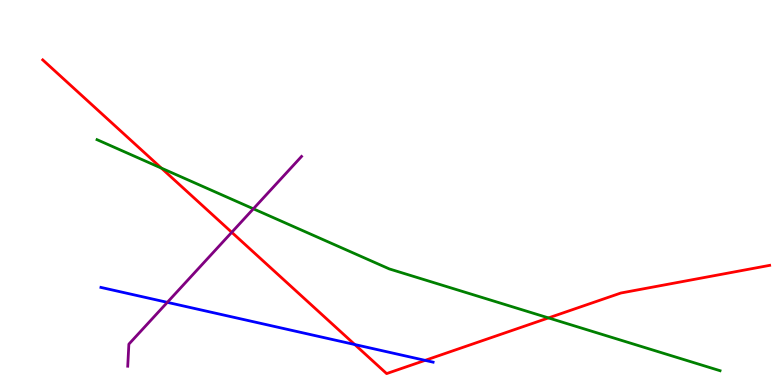[{'lines': ['blue', 'red'], 'intersections': [{'x': 4.58, 'y': 1.05}, {'x': 5.49, 'y': 0.64}]}, {'lines': ['green', 'red'], 'intersections': [{'x': 2.08, 'y': 5.63}, {'x': 7.08, 'y': 1.74}]}, {'lines': ['purple', 'red'], 'intersections': [{'x': 2.99, 'y': 3.97}]}, {'lines': ['blue', 'green'], 'intersections': []}, {'lines': ['blue', 'purple'], 'intersections': [{'x': 2.16, 'y': 2.15}]}, {'lines': ['green', 'purple'], 'intersections': [{'x': 3.27, 'y': 4.58}]}]